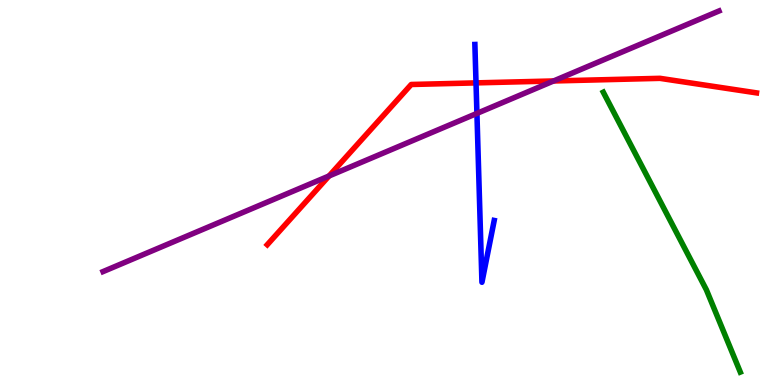[{'lines': ['blue', 'red'], 'intersections': [{'x': 6.14, 'y': 7.85}]}, {'lines': ['green', 'red'], 'intersections': []}, {'lines': ['purple', 'red'], 'intersections': [{'x': 4.25, 'y': 5.43}, {'x': 7.14, 'y': 7.9}]}, {'lines': ['blue', 'green'], 'intersections': []}, {'lines': ['blue', 'purple'], 'intersections': [{'x': 6.15, 'y': 7.05}]}, {'lines': ['green', 'purple'], 'intersections': []}]